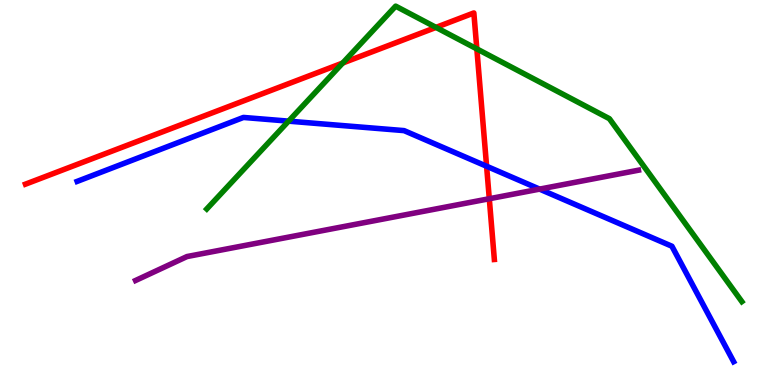[{'lines': ['blue', 'red'], 'intersections': [{'x': 6.28, 'y': 5.68}]}, {'lines': ['green', 'red'], 'intersections': [{'x': 4.42, 'y': 8.36}, {'x': 5.63, 'y': 9.29}, {'x': 6.15, 'y': 8.73}]}, {'lines': ['purple', 'red'], 'intersections': [{'x': 6.31, 'y': 4.84}]}, {'lines': ['blue', 'green'], 'intersections': [{'x': 3.72, 'y': 6.85}]}, {'lines': ['blue', 'purple'], 'intersections': [{'x': 6.96, 'y': 5.09}]}, {'lines': ['green', 'purple'], 'intersections': []}]